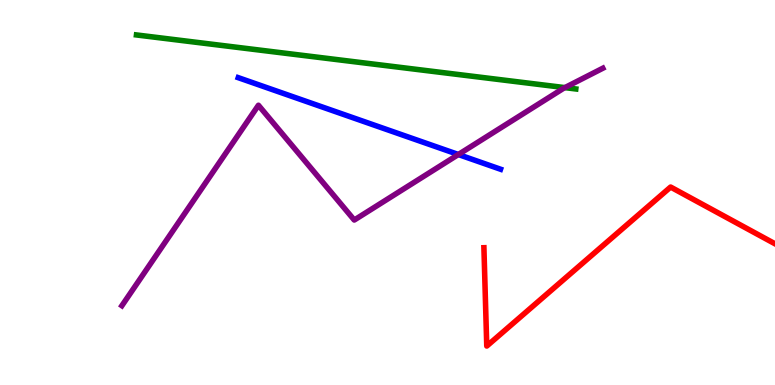[{'lines': ['blue', 'red'], 'intersections': []}, {'lines': ['green', 'red'], 'intersections': []}, {'lines': ['purple', 'red'], 'intersections': []}, {'lines': ['blue', 'green'], 'intersections': []}, {'lines': ['blue', 'purple'], 'intersections': [{'x': 5.91, 'y': 5.99}]}, {'lines': ['green', 'purple'], 'intersections': [{'x': 7.29, 'y': 7.72}]}]